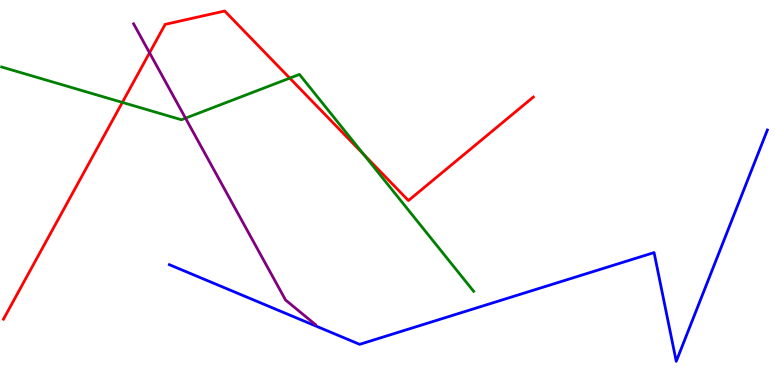[{'lines': ['blue', 'red'], 'intersections': []}, {'lines': ['green', 'red'], 'intersections': [{'x': 1.58, 'y': 7.34}, {'x': 3.74, 'y': 7.97}, {'x': 4.69, 'y': 5.99}]}, {'lines': ['purple', 'red'], 'intersections': [{'x': 1.93, 'y': 8.63}]}, {'lines': ['blue', 'green'], 'intersections': []}, {'lines': ['blue', 'purple'], 'intersections': []}, {'lines': ['green', 'purple'], 'intersections': [{'x': 2.39, 'y': 6.93}]}]